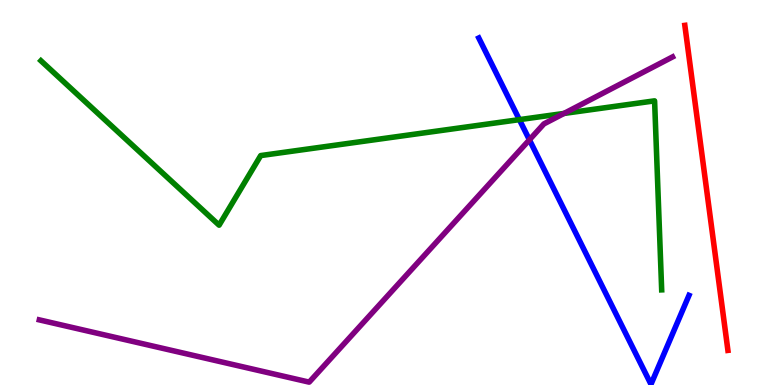[{'lines': ['blue', 'red'], 'intersections': []}, {'lines': ['green', 'red'], 'intersections': []}, {'lines': ['purple', 'red'], 'intersections': []}, {'lines': ['blue', 'green'], 'intersections': [{'x': 6.7, 'y': 6.89}]}, {'lines': ['blue', 'purple'], 'intersections': [{'x': 6.83, 'y': 6.37}]}, {'lines': ['green', 'purple'], 'intersections': [{'x': 7.28, 'y': 7.05}]}]